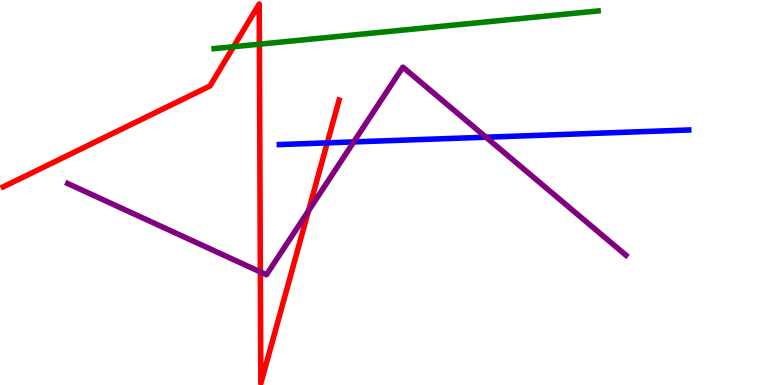[{'lines': ['blue', 'red'], 'intersections': [{'x': 4.22, 'y': 6.29}]}, {'lines': ['green', 'red'], 'intersections': [{'x': 3.01, 'y': 8.79}, {'x': 3.35, 'y': 8.85}]}, {'lines': ['purple', 'red'], 'intersections': [{'x': 3.36, 'y': 2.94}, {'x': 3.98, 'y': 4.53}]}, {'lines': ['blue', 'green'], 'intersections': []}, {'lines': ['blue', 'purple'], 'intersections': [{'x': 4.56, 'y': 6.31}, {'x': 6.27, 'y': 6.44}]}, {'lines': ['green', 'purple'], 'intersections': []}]